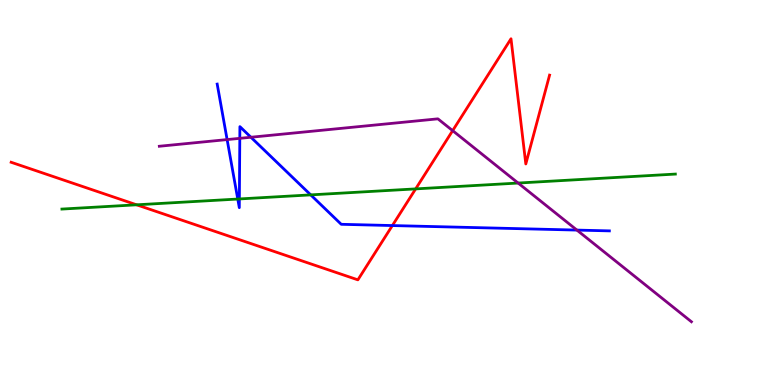[{'lines': ['blue', 'red'], 'intersections': [{'x': 5.06, 'y': 4.14}]}, {'lines': ['green', 'red'], 'intersections': [{'x': 1.76, 'y': 4.68}, {'x': 5.36, 'y': 5.09}]}, {'lines': ['purple', 'red'], 'intersections': [{'x': 5.84, 'y': 6.61}]}, {'lines': ['blue', 'green'], 'intersections': [{'x': 3.07, 'y': 4.83}, {'x': 3.09, 'y': 4.83}, {'x': 4.01, 'y': 4.94}]}, {'lines': ['blue', 'purple'], 'intersections': [{'x': 2.93, 'y': 6.37}, {'x': 3.09, 'y': 6.41}, {'x': 3.24, 'y': 6.44}, {'x': 7.44, 'y': 4.02}]}, {'lines': ['green', 'purple'], 'intersections': [{'x': 6.69, 'y': 5.25}]}]